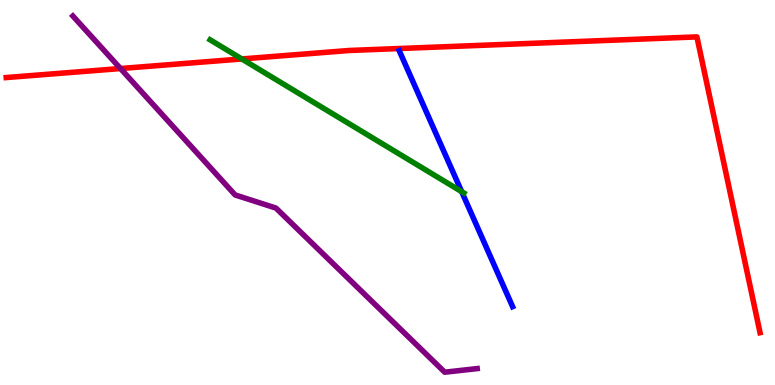[{'lines': ['blue', 'red'], 'intersections': []}, {'lines': ['green', 'red'], 'intersections': [{'x': 3.12, 'y': 8.47}]}, {'lines': ['purple', 'red'], 'intersections': [{'x': 1.55, 'y': 8.22}]}, {'lines': ['blue', 'green'], 'intersections': [{'x': 5.96, 'y': 5.02}]}, {'lines': ['blue', 'purple'], 'intersections': []}, {'lines': ['green', 'purple'], 'intersections': []}]